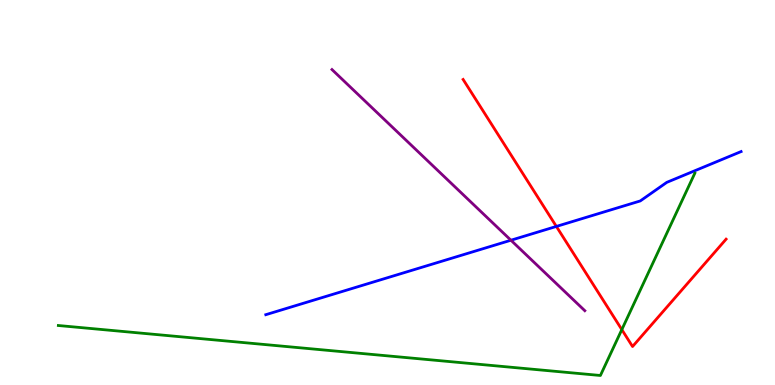[{'lines': ['blue', 'red'], 'intersections': [{'x': 7.18, 'y': 4.12}]}, {'lines': ['green', 'red'], 'intersections': [{'x': 8.02, 'y': 1.44}]}, {'lines': ['purple', 'red'], 'intersections': []}, {'lines': ['blue', 'green'], 'intersections': []}, {'lines': ['blue', 'purple'], 'intersections': [{'x': 6.59, 'y': 3.76}]}, {'lines': ['green', 'purple'], 'intersections': []}]